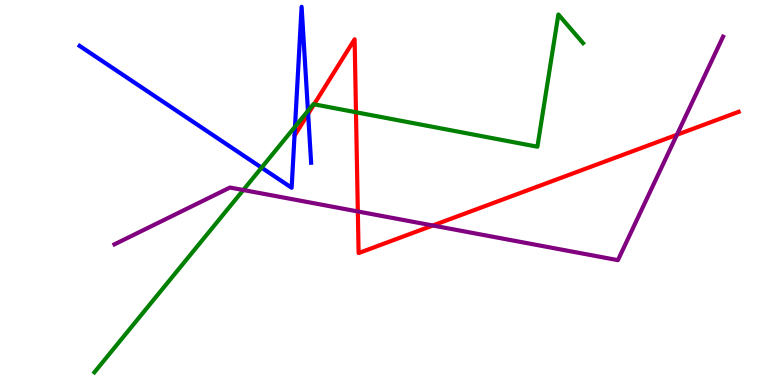[{'lines': ['blue', 'red'], 'intersections': [{'x': 3.98, 'y': 7.04}]}, {'lines': ['green', 'red'], 'intersections': [{'x': 4.05, 'y': 7.29}, {'x': 4.59, 'y': 7.08}]}, {'lines': ['purple', 'red'], 'intersections': [{'x': 4.62, 'y': 4.51}, {'x': 5.58, 'y': 4.14}, {'x': 8.73, 'y': 6.5}]}, {'lines': ['blue', 'green'], 'intersections': [{'x': 3.38, 'y': 5.65}, {'x': 3.81, 'y': 6.71}, {'x': 3.97, 'y': 7.12}]}, {'lines': ['blue', 'purple'], 'intersections': []}, {'lines': ['green', 'purple'], 'intersections': [{'x': 3.14, 'y': 5.06}]}]